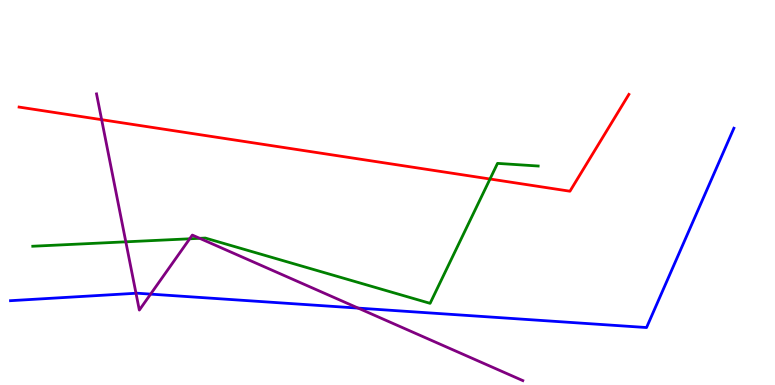[{'lines': ['blue', 'red'], 'intersections': []}, {'lines': ['green', 'red'], 'intersections': [{'x': 6.32, 'y': 5.35}]}, {'lines': ['purple', 'red'], 'intersections': [{'x': 1.31, 'y': 6.89}]}, {'lines': ['blue', 'green'], 'intersections': []}, {'lines': ['blue', 'purple'], 'intersections': [{'x': 1.75, 'y': 2.38}, {'x': 1.94, 'y': 2.36}, {'x': 4.62, 'y': 2.0}]}, {'lines': ['green', 'purple'], 'intersections': [{'x': 1.62, 'y': 3.72}, {'x': 2.45, 'y': 3.8}, {'x': 2.58, 'y': 3.81}]}]